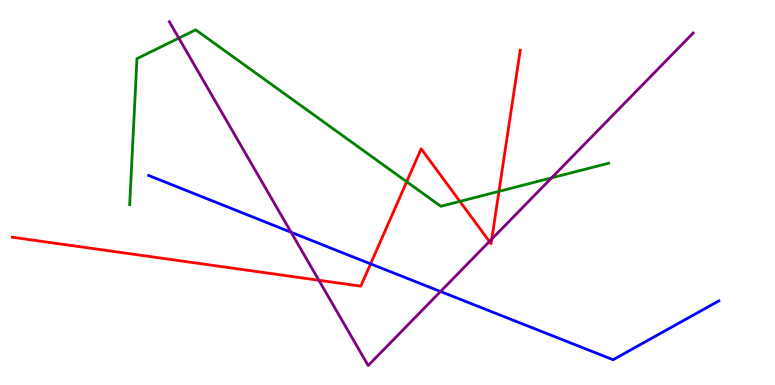[{'lines': ['blue', 'red'], 'intersections': [{'x': 4.78, 'y': 3.15}]}, {'lines': ['green', 'red'], 'intersections': [{'x': 5.25, 'y': 5.28}, {'x': 5.93, 'y': 4.77}, {'x': 6.44, 'y': 5.03}]}, {'lines': ['purple', 'red'], 'intersections': [{'x': 4.11, 'y': 2.72}, {'x': 6.32, 'y': 3.73}, {'x': 6.35, 'y': 3.79}]}, {'lines': ['blue', 'green'], 'intersections': []}, {'lines': ['blue', 'purple'], 'intersections': [{'x': 3.76, 'y': 3.97}, {'x': 5.68, 'y': 2.43}]}, {'lines': ['green', 'purple'], 'intersections': [{'x': 2.31, 'y': 9.01}, {'x': 7.12, 'y': 5.38}]}]